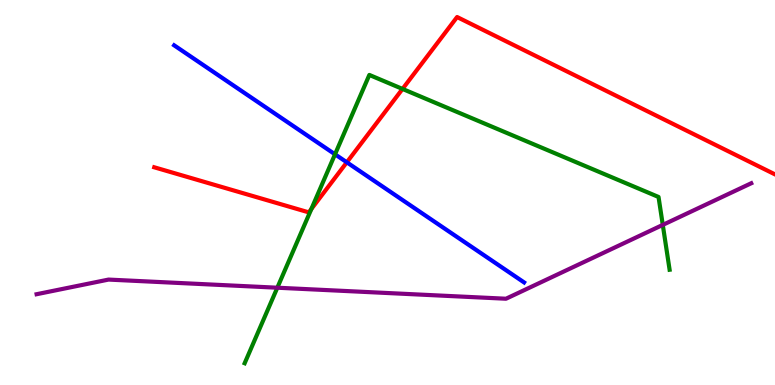[{'lines': ['blue', 'red'], 'intersections': [{'x': 4.48, 'y': 5.78}]}, {'lines': ['green', 'red'], 'intersections': [{'x': 4.02, 'y': 4.57}, {'x': 5.19, 'y': 7.69}]}, {'lines': ['purple', 'red'], 'intersections': []}, {'lines': ['blue', 'green'], 'intersections': [{'x': 4.32, 'y': 5.99}]}, {'lines': ['blue', 'purple'], 'intersections': []}, {'lines': ['green', 'purple'], 'intersections': [{'x': 3.58, 'y': 2.53}, {'x': 8.55, 'y': 4.16}]}]